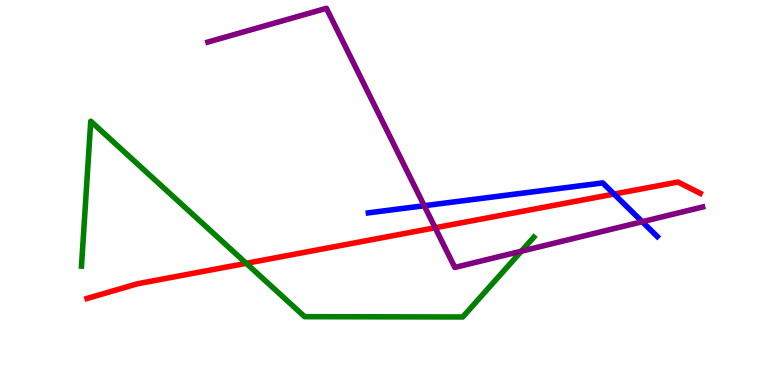[{'lines': ['blue', 'red'], 'intersections': [{'x': 7.92, 'y': 4.96}]}, {'lines': ['green', 'red'], 'intersections': [{'x': 3.18, 'y': 3.16}]}, {'lines': ['purple', 'red'], 'intersections': [{'x': 5.61, 'y': 4.08}]}, {'lines': ['blue', 'green'], 'intersections': []}, {'lines': ['blue', 'purple'], 'intersections': [{'x': 5.47, 'y': 4.66}, {'x': 8.29, 'y': 4.24}]}, {'lines': ['green', 'purple'], 'intersections': [{'x': 6.73, 'y': 3.48}]}]